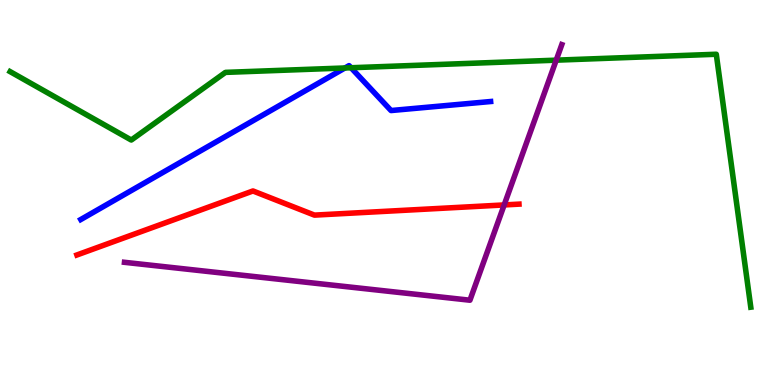[{'lines': ['blue', 'red'], 'intersections': []}, {'lines': ['green', 'red'], 'intersections': []}, {'lines': ['purple', 'red'], 'intersections': [{'x': 6.51, 'y': 4.68}]}, {'lines': ['blue', 'green'], 'intersections': [{'x': 4.45, 'y': 8.23}, {'x': 4.53, 'y': 8.24}]}, {'lines': ['blue', 'purple'], 'intersections': []}, {'lines': ['green', 'purple'], 'intersections': [{'x': 7.18, 'y': 8.44}]}]